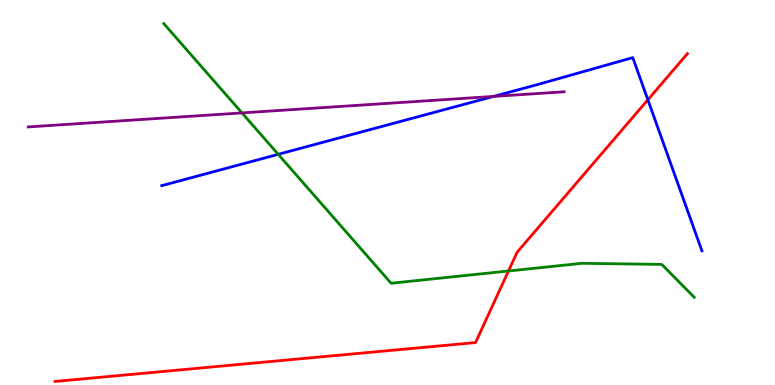[{'lines': ['blue', 'red'], 'intersections': [{'x': 8.36, 'y': 7.41}]}, {'lines': ['green', 'red'], 'intersections': [{'x': 6.56, 'y': 2.96}]}, {'lines': ['purple', 'red'], 'intersections': []}, {'lines': ['blue', 'green'], 'intersections': [{'x': 3.59, 'y': 5.99}]}, {'lines': ['blue', 'purple'], 'intersections': [{'x': 6.37, 'y': 7.5}]}, {'lines': ['green', 'purple'], 'intersections': [{'x': 3.12, 'y': 7.07}]}]